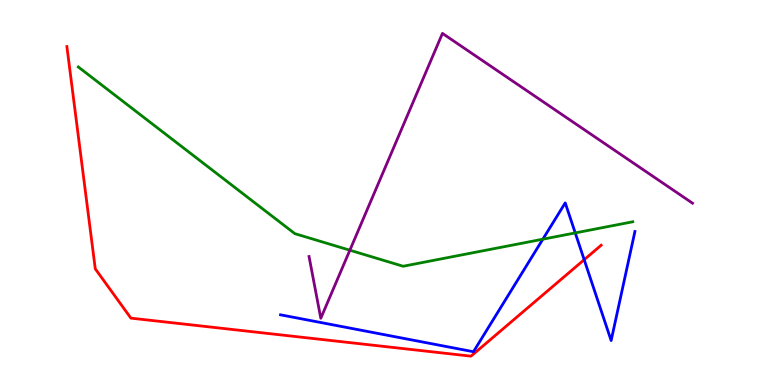[{'lines': ['blue', 'red'], 'intersections': [{'x': 7.54, 'y': 3.25}]}, {'lines': ['green', 'red'], 'intersections': []}, {'lines': ['purple', 'red'], 'intersections': []}, {'lines': ['blue', 'green'], 'intersections': [{'x': 7.0, 'y': 3.79}, {'x': 7.42, 'y': 3.95}]}, {'lines': ['blue', 'purple'], 'intersections': []}, {'lines': ['green', 'purple'], 'intersections': [{'x': 4.51, 'y': 3.5}]}]